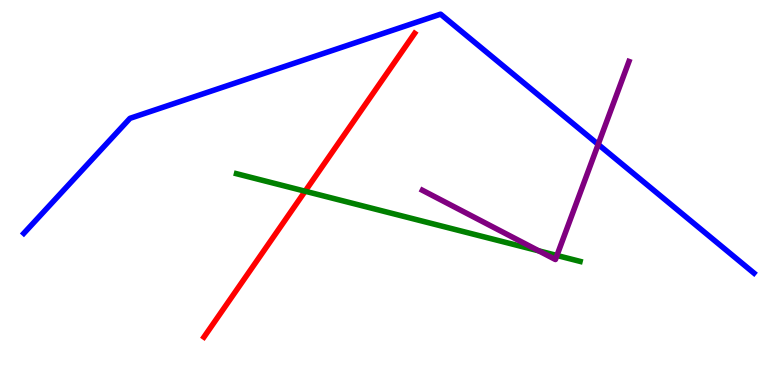[{'lines': ['blue', 'red'], 'intersections': []}, {'lines': ['green', 'red'], 'intersections': [{'x': 3.94, 'y': 5.03}]}, {'lines': ['purple', 'red'], 'intersections': []}, {'lines': ['blue', 'green'], 'intersections': []}, {'lines': ['blue', 'purple'], 'intersections': [{'x': 7.72, 'y': 6.25}]}, {'lines': ['green', 'purple'], 'intersections': [{'x': 6.95, 'y': 3.48}, {'x': 7.19, 'y': 3.36}]}]